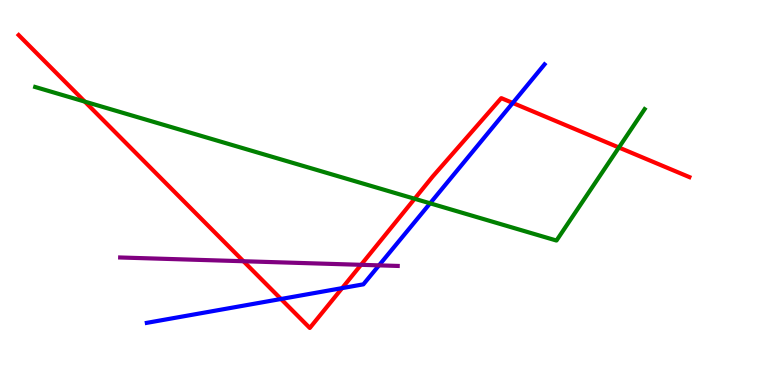[{'lines': ['blue', 'red'], 'intersections': [{'x': 3.63, 'y': 2.23}, {'x': 4.41, 'y': 2.52}, {'x': 6.62, 'y': 7.33}]}, {'lines': ['green', 'red'], 'intersections': [{'x': 1.09, 'y': 7.36}, {'x': 5.35, 'y': 4.84}, {'x': 7.99, 'y': 6.17}]}, {'lines': ['purple', 'red'], 'intersections': [{'x': 3.14, 'y': 3.21}, {'x': 4.66, 'y': 3.12}]}, {'lines': ['blue', 'green'], 'intersections': [{'x': 5.55, 'y': 4.72}]}, {'lines': ['blue', 'purple'], 'intersections': [{'x': 4.89, 'y': 3.11}]}, {'lines': ['green', 'purple'], 'intersections': []}]